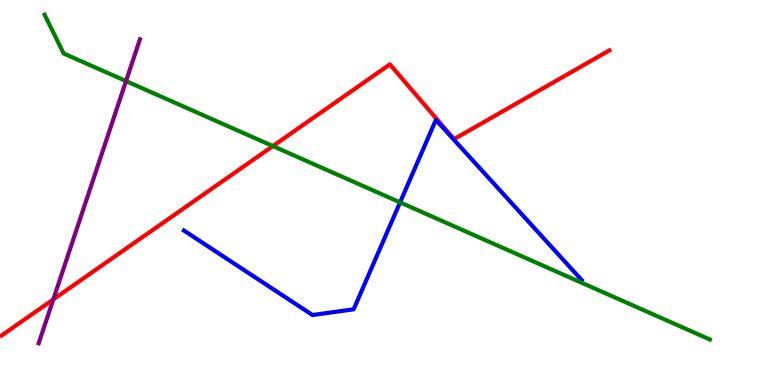[{'lines': ['blue', 'red'], 'intersections': []}, {'lines': ['green', 'red'], 'intersections': [{'x': 3.52, 'y': 6.21}]}, {'lines': ['purple', 'red'], 'intersections': [{'x': 0.688, 'y': 2.22}]}, {'lines': ['blue', 'green'], 'intersections': [{'x': 5.16, 'y': 4.74}]}, {'lines': ['blue', 'purple'], 'intersections': []}, {'lines': ['green', 'purple'], 'intersections': [{'x': 1.63, 'y': 7.89}]}]